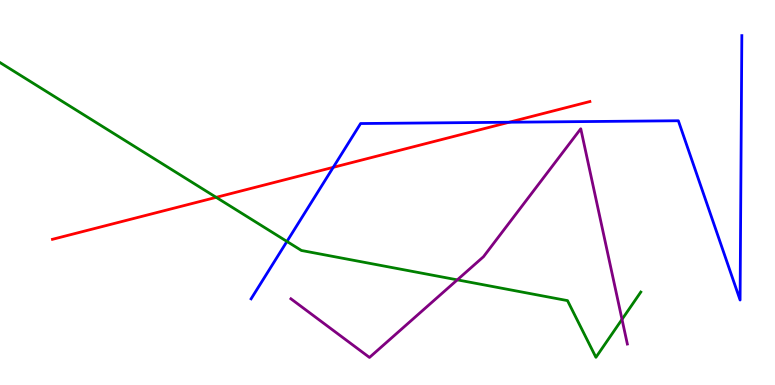[{'lines': ['blue', 'red'], 'intersections': [{'x': 4.3, 'y': 5.65}, {'x': 6.57, 'y': 6.83}]}, {'lines': ['green', 'red'], 'intersections': [{'x': 2.79, 'y': 4.87}]}, {'lines': ['purple', 'red'], 'intersections': []}, {'lines': ['blue', 'green'], 'intersections': [{'x': 3.7, 'y': 3.73}]}, {'lines': ['blue', 'purple'], 'intersections': []}, {'lines': ['green', 'purple'], 'intersections': [{'x': 5.9, 'y': 2.73}, {'x': 8.03, 'y': 1.7}]}]